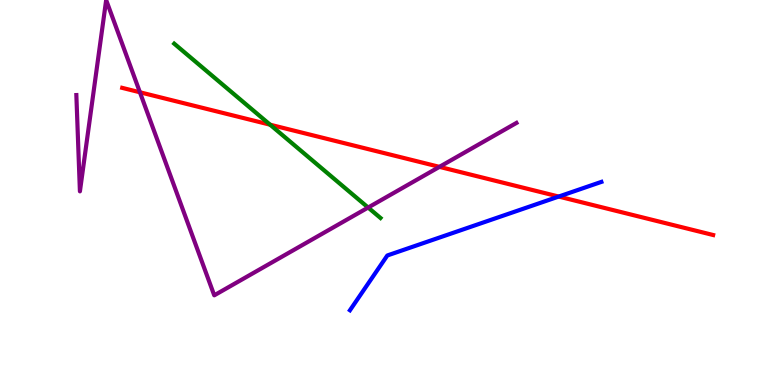[{'lines': ['blue', 'red'], 'intersections': [{'x': 7.21, 'y': 4.89}]}, {'lines': ['green', 'red'], 'intersections': [{'x': 3.49, 'y': 6.76}]}, {'lines': ['purple', 'red'], 'intersections': [{'x': 1.81, 'y': 7.6}, {'x': 5.67, 'y': 5.67}]}, {'lines': ['blue', 'green'], 'intersections': []}, {'lines': ['blue', 'purple'], 'intersections': []}, {'lines': ['green', 'purple'], 'intersections': [{'x': 4.75, 'y': 4.61}]}]